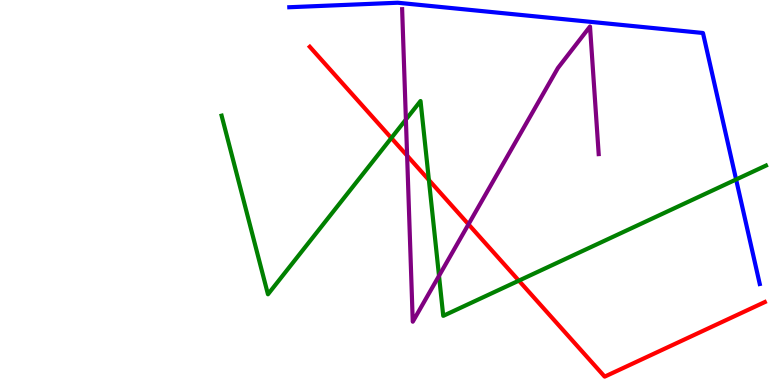[{'lines': ['blue', 'red'], 'intersections': []}, {'lines': ['green', 'red'], 'intersections': [{'x': 5.05, 'y': 6.42}, {'x': 5.53, 'y': 5.32}, {'x': 6.69, 'y': 2.71}]}, {'lines': ['purple', 'red'], 'intersections': [{'x': 5.25, 'y': 5.96}, {'x': 6.05, 'y': 4.17}]}, {'lines': ['blue', 'green'], 'intersections': [{'x': 9.5, 'y': 5.34}]}, {'lines': ['blue', 'purple'], 'intersections': []}, {'lines': ['green', 'purple'], 'intersections': [{'x': 5.24, 'y': 6.89}, {'x': 5.66, 'y': 2.84}]}]